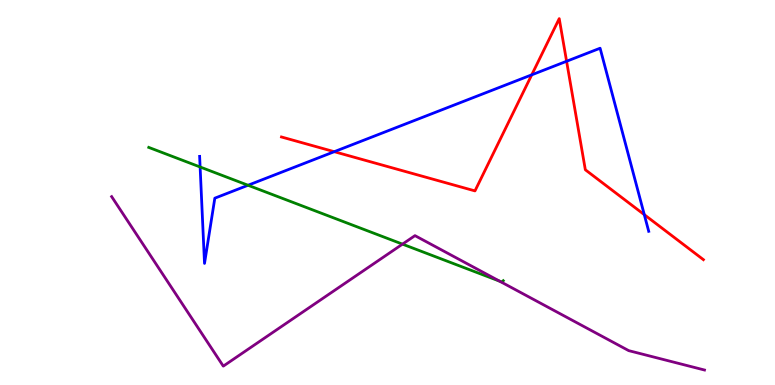[{'lines': ['blue', 'red'], 'intersections': [{'x': 4.31, 'y': 6.06}, {'x': 6.86, 'y': 8.06}, {'x': 7.31, 'y': 8.41}, {'x': 8.31, 'y': 4.42}]}, {'lines': ['green', 'red'], 'intersections': []}, {'lines': ['purple', 'red'], 'intersections': []}, {'lines': ['blue', 'green'], 'intersections': [{'x': 2.58, 'y': 5.66}, {'x': 3.2, 'y': 5.19}]}, {'lines': ['blue', 'purple'], 'intersections': []}, {'lines': ['green', 'purple'], 'intersections': [{'x': 5.19, 'y': 3.66}, {'x': 6.45, 'y': 2.7}]}]